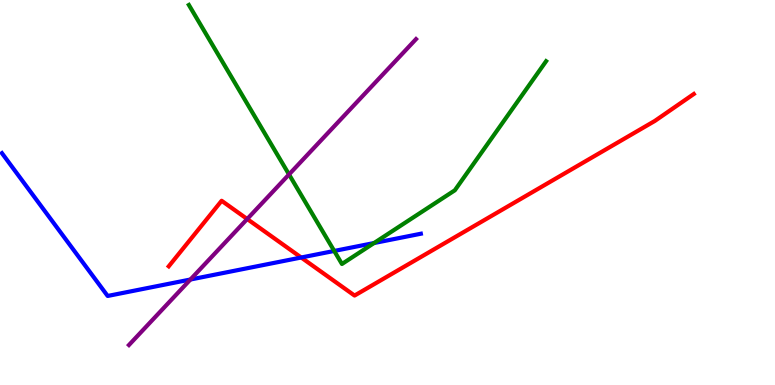[{'lines': ['blue', 'red'], 'intersections': [{'x': 3.89, 'y': 3.31}]}, {'lines': ['green', 'red'], 'intersections': []}, {'lines': ['purple', 'red'], 'intersections': [{'x': 3.19, 'y': 4.31}]}, {'lines': ['blue', 'green'], 'intersections': [{'x': 4.31, 'y': 3.48}, {'x': 4.83, 'y': 3.69}]}, {'lines': ['blue', 'purple'], 'intersections': [{'x': 2.46, 'y': 2.74}]}, {'lines': ['green', 'purple'], 'intersections': [{'x': 3.73, 'y': 5.47}]}]